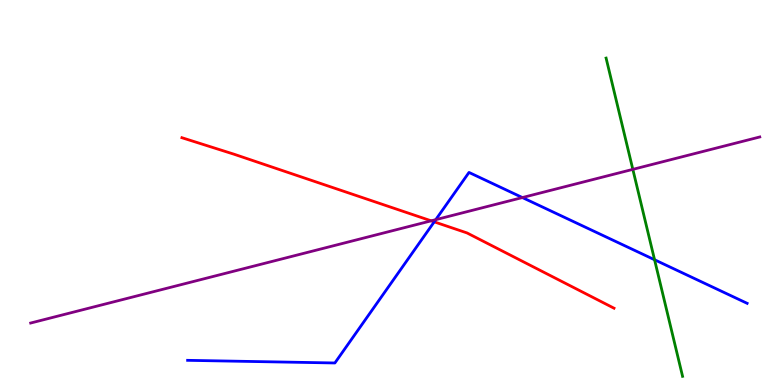[{'lines': ['blue', 'red'], 'intersections': [{'x': 5.6, 'y': 4.24}]}, {'lines': ['green', 'red'], 'intersections': []}, {'lines': ['purple', 'red'], 'intersections': [{'x': 5.56, 'y': 4.26}]}, {'lines': ['blue', 'green'], 'intersections': [{'x': 8.45, 'y': 3.25}]}, {'lines': ['blue', 'purple'], 'intersections': [{'x': 5.62, 'y': 4.29}, {'x': 6.74, 'y': 4.87}]}, {'lines': ['green', 'purple'], 'intersections': [{'x': 8.17, 'y': 5.6}]}]